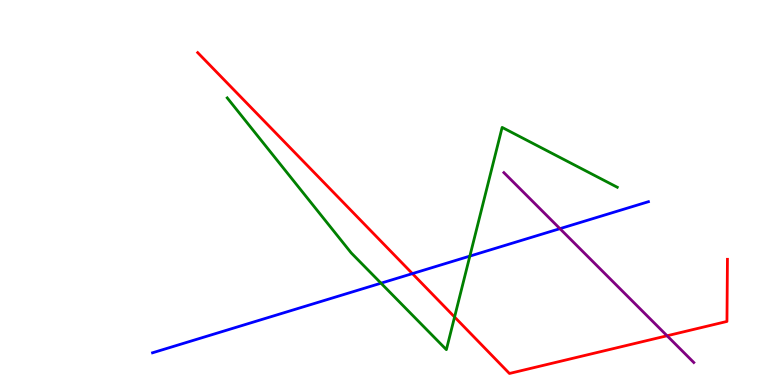[{'lines': ['blue', 'red'], 'intersections': [{'x': 5.32, 'y': 2.89}]}, {'lines': ['green', 'red'], 'intersections': [{'x': 5.87, 'y': 1.77}]}, {'lines': ['purple', 'red'], 'intersections': [{'x': 8.61, 'y': 1.28}]}, {'lines': ['blue', 'green'], 'intersections': [{'x': 4.92, 'y': 2.64}, {'x': 6.06, 'y': 3.35}]}, {'lines': ['blue', 'purple'], 'intersections': [{'x': 7.22, 'y': 4.06}]}, {'lines': ['green', 'purple'], 'intersections': []}]